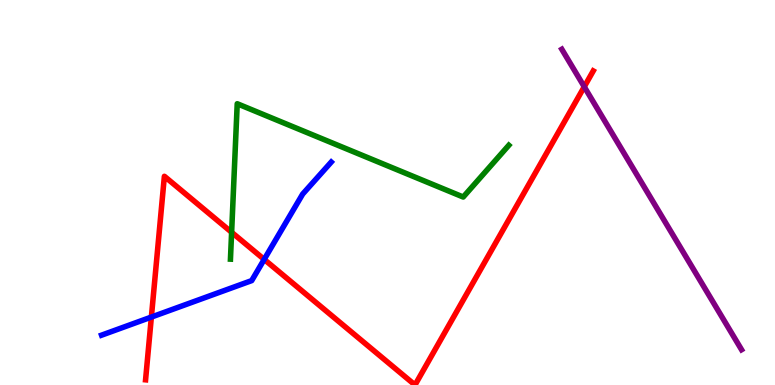[{'lines': ['blue', 'red'], 'intersections': [{'x': 1.95, 'y': 1.76}, {'x': 3.41, 'y': 3.26}]}, {'lines': ['green', 'red'], 'intersections': [{'x': 2.99, 'y': 3.97}]}, {'lines': ['purple', 'red'], 'intersections': [{'x': 7.54, 'y': 7.75}]}, {'lines': ['blue', 'green'], 'intersections': []}, {'lines': ['blue', 'purple'], 'intersections': []}, {'lines': ['green', 'purple'], 'intersections': []}]